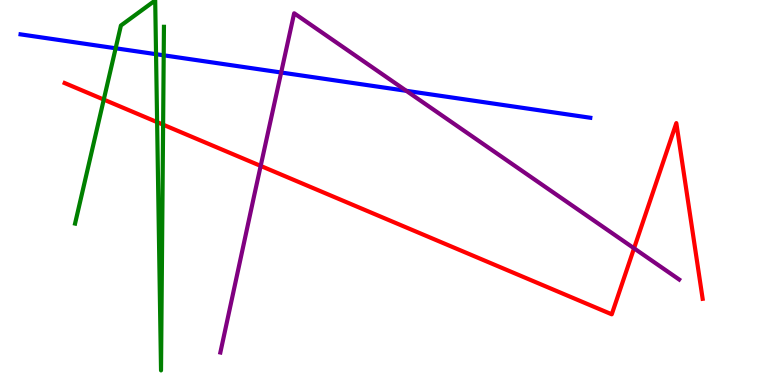[{'lines': ['blue', 'red'], 'intersections': []}, {'lines': ['green', 'red'], 'intersections': [{'x': 1.34, 'y': 7.41}, {'x': 2.03, 'y': 6.83}, {'x': 2.1, 'y': 6.76}]}, {'lines': ['purple', 'red'], 'intersections': [{'x': 3.36, 'y': 5.69}, {'x': 8.18, 'y': 3.55}]}, {'lines': ['blue', 'green'], 'intersections': [{'x': 1.49, 'y': 8.75}, {'x': 2.01, 'y': 8.59}, {'x': 2.11, 'y': 8.56}]}, {'lines': ['blue', 'purple'], 'intersections': [{'x': 3.63, 'y': 8.12}, {'x': 5.24, 'y': 7.64}]}, {'lines': ['green', 'purple'], 'intersections': []}]